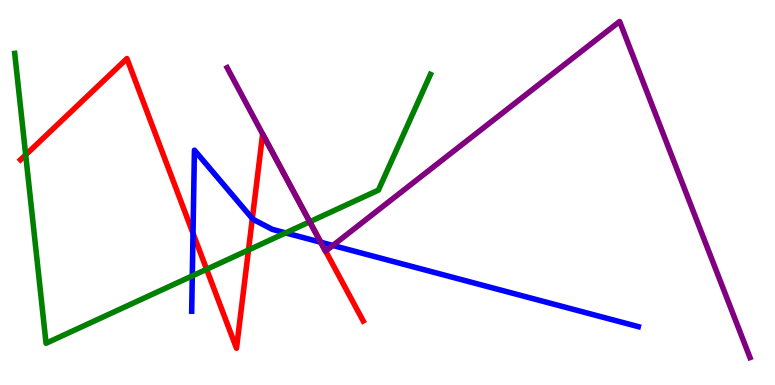[{'lines': ['blue', 'red'], 'intersections': [{'x': 2.49, 'y': 3.94}, {'x': 3.26, 'y': 4.32}, {'x': 4.14, 'y': 3.71}]}, {'lines': ['green', 'red'], 'intersections': [{'x': 0.331, 'y': 5.98}, {'x': 2.67, 'y': 3.01}, {'x': 3.21, 'y': 3.51}, {'x': 4.0, 'y': 4.24}]}, {'lines': ['purple', 'red'], 'intersections': [{'x': 3.57, 'y': 5.85}, {'x': 4.2, 'y': 3.48}]}, {'lines': ['blue', 'green'], 'intersections': [{'x': 2.48, 'y': 2.83}, {'x': 3.69, 'y': 3.95}]}, {'lines': ['blue', 'purple'], 'intersections': [{'x': 4.14, 'y': 3.71}, {'x': 4.3, 'y': 3.62}]}, {'lines': ['green', 'purple'], 'intersections': [{'x': 4.0, 'y': 4.24}]}]